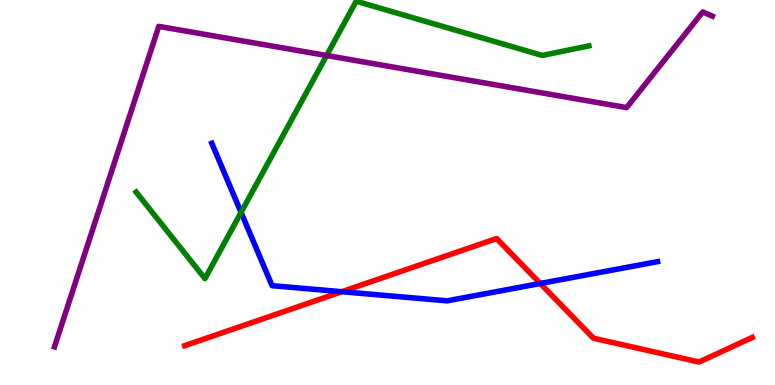[{'lines': ['blue', 'red'], 'intersections': [{'x': 4.41, 'y': 2.42}, {'x': 6.97, 'y': 2.64}]}, {'lines': ['green', 'red'], 'intersections': []}, {'lines': ['purple', 'red'], 'intersections': []}, {'lines': ['blue', 'green'], 'intersections': [{'x': 3.11, 'y': 4.48}]}, {'lines': ['blue', 'purple'], 'intersections': []}, {'lines': ['green', 'purple'], 'intersections': [{'x': 4.21, 'y': 8.56}]}]